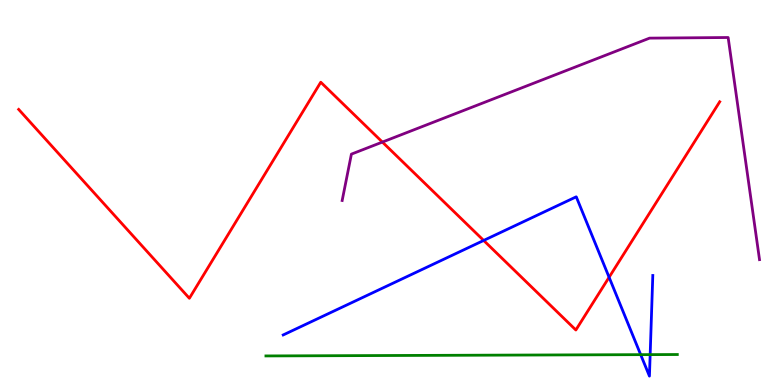[{'lines': ['blue', 'red'], 'intersections': [{'x': 6.24, 'y': 3.75}, {'x': 7.86, 'y': 2.8}]}, {'lines': ['green', 'red'], 'intersections': []}, {'lines': ['purple', 'red'], 'intersections': [{'x': 4.93, 'y': 6.31}]}, {'lines': ['blue', 'green'], 'intersections': [{'x': 8.27, 'y': 0.788}, {'x': 8.39, 'y': 0.789}]}, {'lines': ['blue', 'purple'], 'intersections': []}, {'lines': ['green', 'purple'], 'intersections': []}]